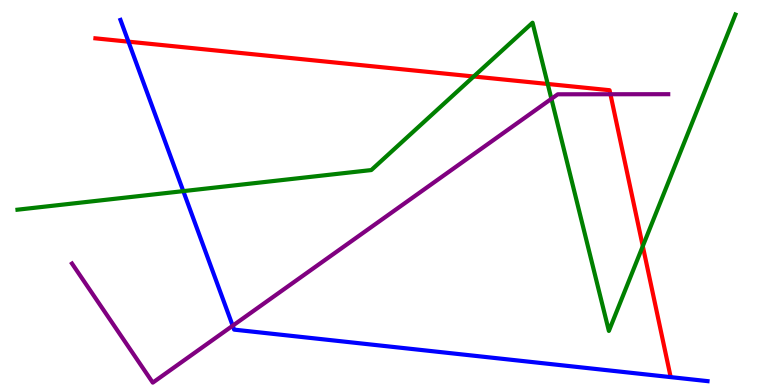[{'lines': ['blue', 'red'], 'intersections': [{'x': 1.66, 'y': 8.92}]}, {'lines': ['green', 'red'], 'intersections': [{'x': 6.11, 'y': 8.01}, {'x': 7.07, 'y': 7.82}, {'x': 8.29, 'y': 3.61}]}, {'lines': ['purple', 'red'], 'intersections': [{'x': 7.88, 'y': 7.55}]}, {'lines': ['blue', 'green'], 'intersections': [{'x': 2.37, 'y': 5.04}]}, {'lines': ['blue', 'purple'], 'intersections': [{'x': 3.0, 'y': 1.54}]}, {'lines': ['green', 'purple'], 'intersections': [{'x': 7.11, 'y': 7.43}]}]